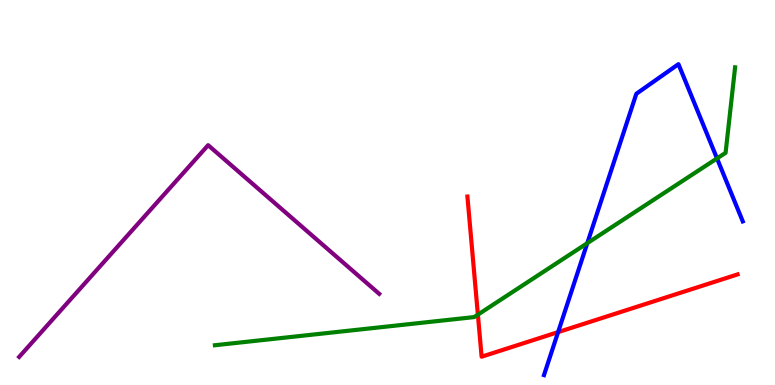[{'lines': ['blue', 'red'], 'intersections': [{'x': 7.2, 'y': 1.37}]}, {'lines': ['green', 'red'], 'intersections': [{'x': 6.17, 'y': 1.83}]}, {'lines': ['purple', 'red'], 'intersections': []}, {'lines': ['blue', 'green'], 'intersections': [{'x': 7.58, 'y': 3.68}, {'x': 9.25, 'y': 5.89}]}, {'lines': ['blue', 'purple'], 'intersections': []}, {'lines': ['green', 'purple'], 'intersections': []}]